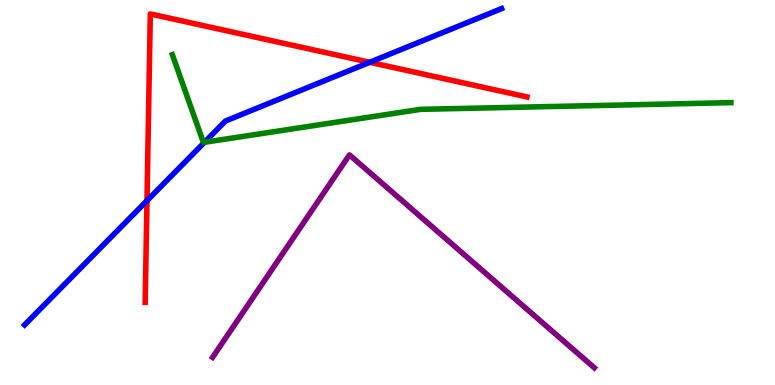[{'lines': ['blue', 'red'], 'intersections': [{'x': 1.9, 'y': 4.79}, {'x': 4.77, 'y': 8.38}]}, {'lines': ['green', 'red'], 'intersections': []}, {'lines': ['purple', 'red'], 'intersections': []}, {'lines': ['blue', 'green'], 'intersections': [{'x': 2.64, 'y': 6.3}]}, {'lines': ['blue', 'purple'], 'intersections': []}, {'lines': ['green', 'purple'], 'intersections': []}]